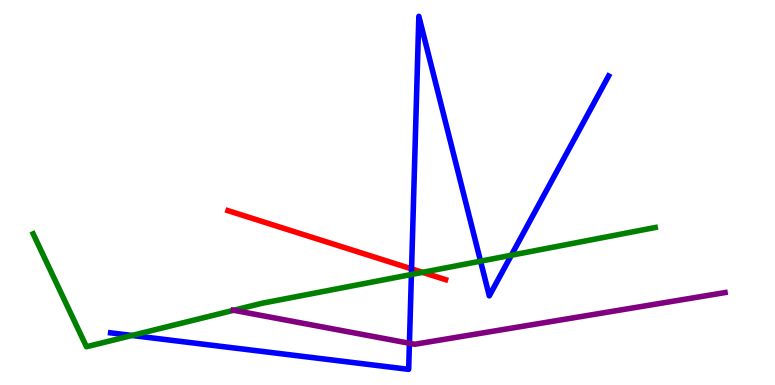[{'lines': ['blue', 'red'], 'intersections': [{'x': 5.31, 'y': 3.02}]}, {'lines': ['green', 'red'], 'intersections': [{'x': 5.45, 'y': 2.93}]}, {'lines': ['purple', 'red'], 'intersections': []}, {'lines': ['blue', 'green'], 'intersections': [{'x': 1.7, 'y': 1.29}, {'x': 5.31, 'y': 2.87}, {'x': 6.2, 'y': 3.22}, {'x': 6.6, 'y': 3.37}]}, {'lines': ['blue', 'purple'], 'intersections': [{'x': 5.28, 'y': 1.08}]}, {'lines': ['green', 'purple'], 'intersections': [{'x': 3.01, 'y': 1.94}]}]